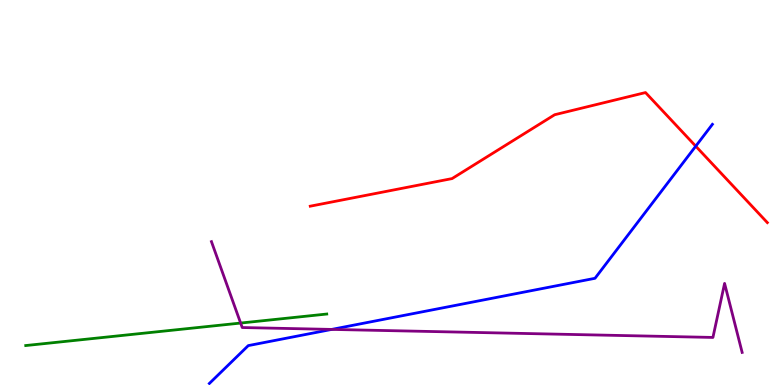[{'lines': ['blue', 'red'], 'intersections': [{'x': 8.98, 'y': 6.2}]}, {'lines': ['green', 'red'], 'intersections': []}, {'lines': ['purple', 'red'], 'intersections': []}, {'lines': ['blue', 'green'], 'intersections': []}, {'lines': ['blue', 'purple'], 'intersections': [{'x': 4.28, 'y': 1.44}]}, {'lines': ['green', 'purple'], 'intersections': [{'x': 3.1, 'y': 1.61}]}]